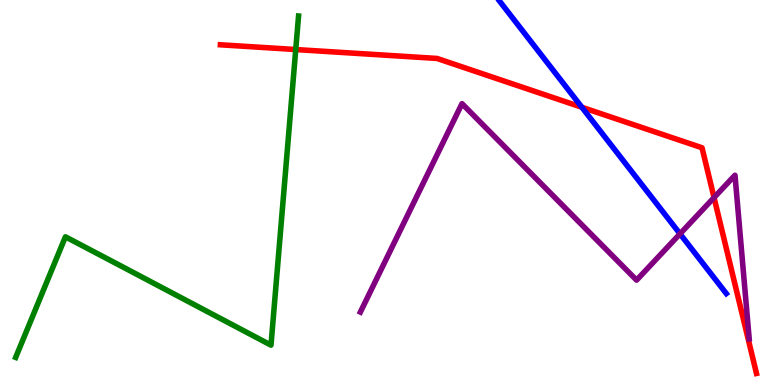[{'lines': ['blue', 'red'], 'intersections': [{'x': 7.51, 'y': 7.21}]}, {'lines': ['green', 'red'], 'intersections': [{'x': 3.82, 'y': 8.71}]}, {'lines': ['purple', 'red'], 'intersections': [{'x': 9.21, 'y': 4.87}]}, {'lines': ['blue', 'green'], 'intersections': []}, {'lines': ['blue', 'purple'], 'intersections': [{'x': 8.77, 'y': 3.93}]}, {'lines': ['green', 'purple'], 'intersections': []}]